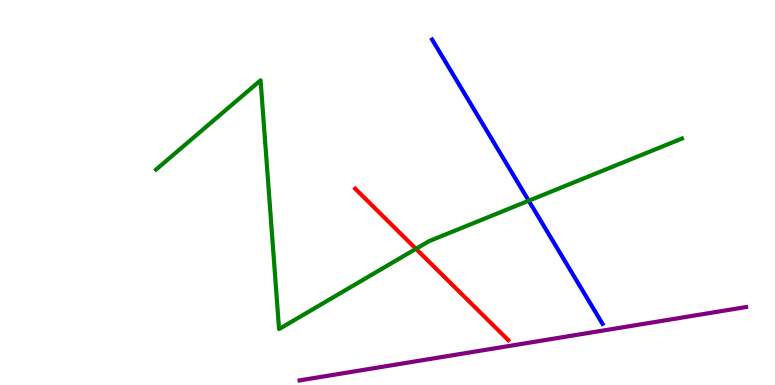[{'lines': ['blue', 'red'], 'intersections': []}, {'lines': ['green', 'red'], 'intersections': [{'x': 5.37, 'y': 3.54}]}, {'lines': ['purple', 'red'], 'intersections': []}, {'lines': ['blue', 'green'], 'intersections': [{'x': 6.82, 'y': 4.79}]}, {'lines': ['blue', 'purple'], 'intersections': []}, {'lines': ['green', 'purple'], 'intersections': []}]